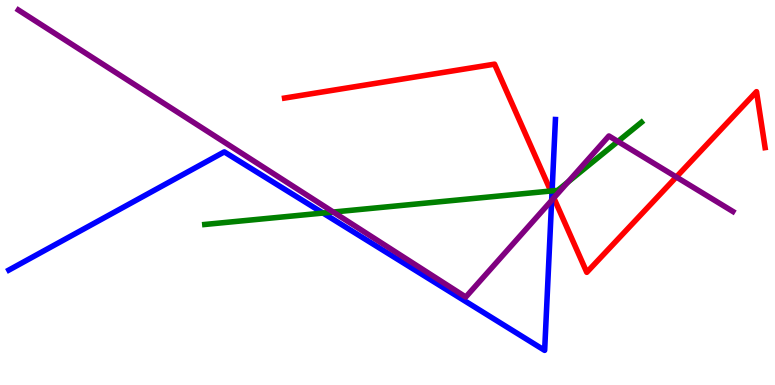[{'lines': ['blue', 'red'], 'intersections': [{'x': 7.12, 'y': 4.97}]}, {'lines': ['green', 'red'], 'intersections': [{'x': 7.11, 'y': 5.04}]}, {'lines': ['purple', 'red'], 'intersections': [{'x': 7.15, 'y': 4.86}, {'x': 8.73, 'y': 5.4}]}, {'lines': ['blue', 'green'], 'intersections': [{'x': 4.17, 'y': 4.47}, {'x': 7.12, 'y': 5.04}]}, {'lines': ['blue', 'purple'], 'intersections': [{'x': 7.12, 'y': 4.8}]}, {'lines': ['green', 'purple'], 'intersections': [{'x': 4.3, 'y': 4.49}, {'x': 7.33, 'y': 5.27}, {'x': 7.97, 'y': 6.33}]}]